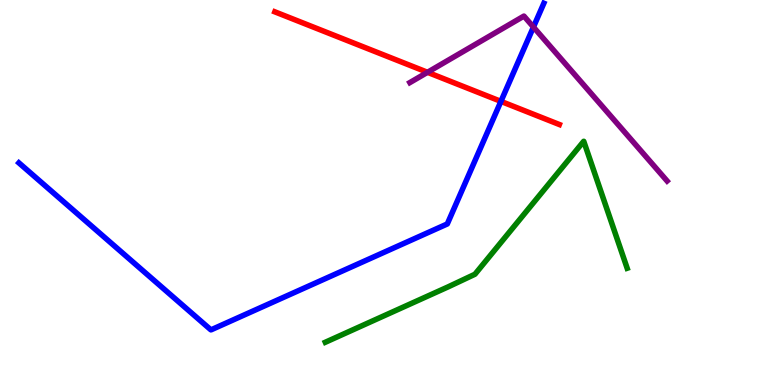[{'lines': ['blue', 'red'], 'intersections': [{'x': 6.46, 'y': 7.37}]}, {'lines': ['green', 'red'], 'intersections': []}, {'lines': ['purple', 'red'], 'intersections': [{'x': 5.52, 'y': 8.12}]}, {'lines': ['blue', 'green'], 'intersections': []}, {'lines': ['blue', 'purple'], 'intersections': [{'x': 6.88, 'y': 9.3}]}, {'lines': ['green', 'purple'], 'intersections': []}]